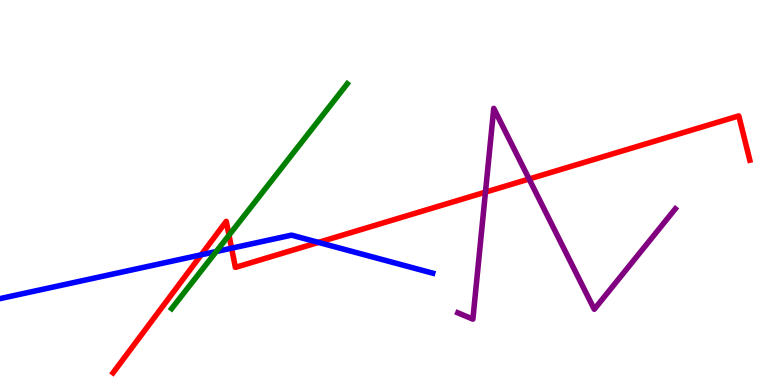[{'lines': ['blue', 'red'], 'intersections': [{'x': 2.6, 'y': 3.38}, {'x': 2.99, 'y': 3.55}, {'x': 4.11, 'y': 3.7}]}, {'lines': ['green', 'red'], 'intersections': [{'x': 2.95, 'y': 3.89}]}, {'lines': ['purple', 'red'], 'intersections': [{'x': 6.26, 'y': 5.01}, {'x': 6.83, 'y': 5.35}]}, {'lines': ['blue', 'green'], 'intersections': [{'x': 2.79, 'y': 3.47}]}, {'lines': ['blue', 'purple'], 'intersections': []}, {'lines': ['green', 'purple'], 'intersections': []}]